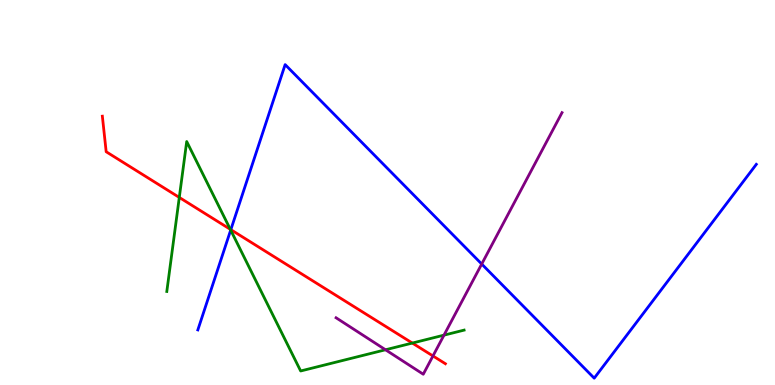[{'lines': ['blue', 'red'], 'intersections': [{'x': 2.98, 'y': 4.04}]}, {'lines': ['green', 'red'], 'intersections': [{'x': 2.31, 'y': 4.87}, {'x': 2.97, 'y': 4.04}, {'x': 5.32, 'y': 1.09}]}, {'lines': ['purple', 'red'], 'intersections': [{'x': 5.59, 'y': 0.754}]}, {'lines': ['blue', 'green'], 'intersections': [{'x': 2.98, 'y': 4.02}]}, {'lines': ['blue', 'purple'], 'intersections': [{'x': 6.22, 'y': 3.14}]}, {'lines': ['green', 'purple'], 'intersections': [{'x': 4.97, 'y': 0.915}, {'x': 5.73, 'y': 1.29}]}]